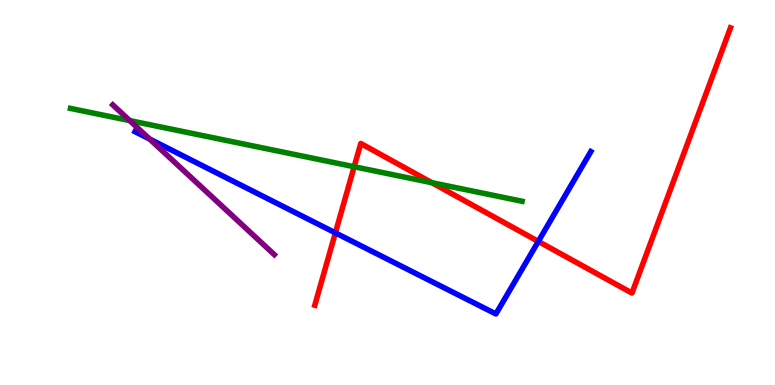[{'lines': ['blue', 'red'], 'intersections': [{'x': 4.33, 'y': 3.95}, {'x': 6.95, 'y': 3.73}]}, {'lines': ['green', 'red'], 'intersections': [{'x': 4.57, 'y': 5.67}, {'x': 5.57, 'y': 5.25}]}, {'lines': ['purple', 'red'], 'intersections': []}, {'lines': ['blue', 'green'], 'intersections': []}, {'lines': ['blue', 'purple'], 'intersections': [{'x': 1.93, 'y': 6.39}]}, {'lines': ['green', 'purple'], 'intersections': [{'x': 1.67, 'y': 6.87}]}]